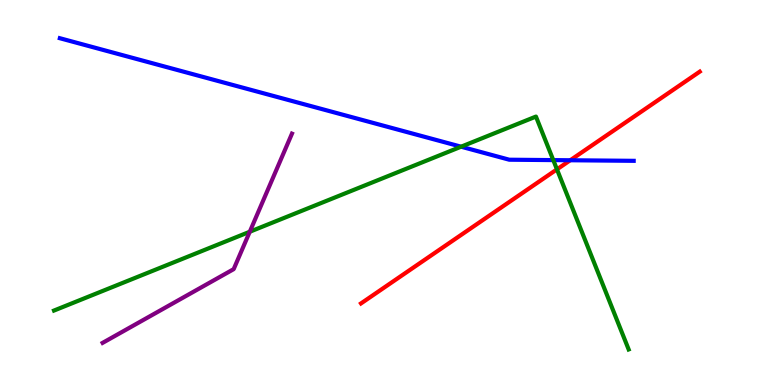[{'lines': ['blue', 'red'], 'intersections': [{'x': 7.36, 'y': 5.84}]}, {'lines': ['green', 'red'], 'intersections': [{'x': 7.19, 'y': 5.6}]}, {'lines': ['purple', 'red'], 'intersections': []}, {'lines': ['blue', 'green'], 'intersections': [{'x': 5.95, 'y': 6.19}, {'x': 7.14, 'y': 5.84}]}, {'lines': ['blue', 'purple'], 'intersections': []}, {'lines': ['green', 'purple'], 'intersections': [{'x': 3.22, 'y': 3.98}]}]